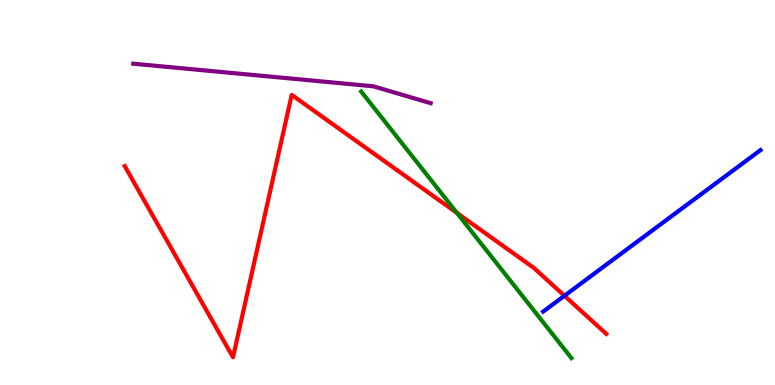[{'lines': ['blue', 'red'], 'intersections': [{'x': 7.28, 'y': 2.32}]}, {'lines': ['green', 'red'], 'intersections': [{'x': 5.9, 'y': 4.47}]}, {'lines': ['purple', 'red'], 'intersections': []}, {'lines': ['blue', 'green'], 'intersections': []}, {'lines': ['blue', 'purple'], 'intersections': []}, {'lines': ['green', 'purple'], 'intersections': []}]